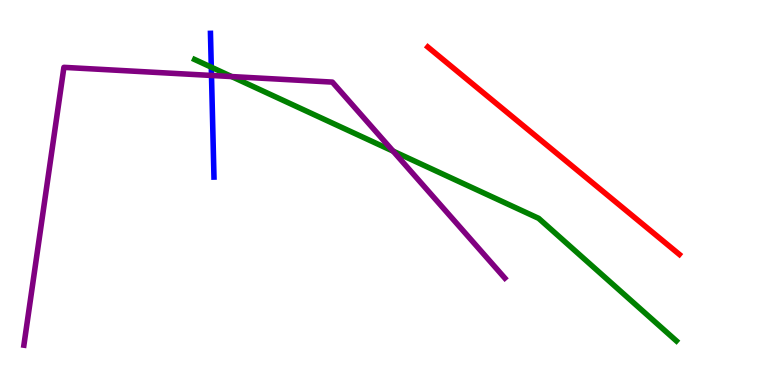[{'lines': ['blue', 'red'], 'intersections': []}, {'lines': ['green', 'red'], 'intersections': []}, {'lines': ['purple', 'red'], 'intersections': []}, {'lines': ['blue', 'green'], 'intersections': [{'x': 2.73, 'y': 8.26}]}, {'lines': ['blue', 'purple'], 'intersections': [{'x': 2.73, 'y': 8.04}]}, {'lines': ['green', 'purple'], 'intersections': [{'x': 2.99, 'y': 8.01}, {'x': 5.07, 'y': 6.07}]}]